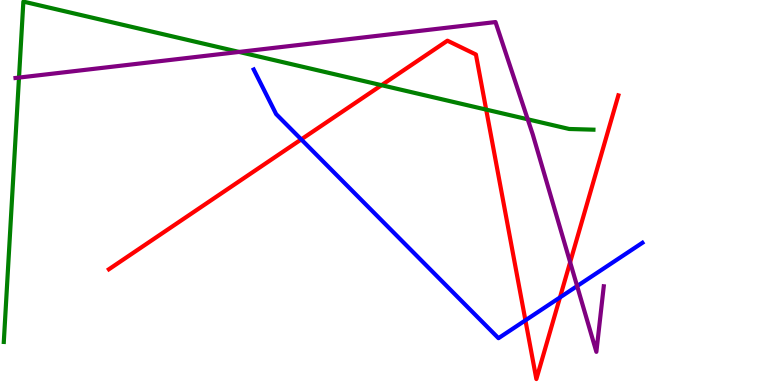[{'lines': ['blue', 'red'], 'intersections': [{'x': 3.89, 'y': 6.38}, {'x': 6.78, 'y': 1.68}, {'x': 7.23, 'y': 2.27}]}, {'lines': ['green', 'red'], 'intersections': [{'x': 4.92, 'y': 7.79}, {'x': 6.27, 'y': 7.15}]}, {'lines': ['purple', 'red'], 'intersections': [{'x': 7.36, 'y': 3.19}]}, {'lines': ['blue', 'green'], 'intersections': []}, {'lines': ['blue', 'purple'], 'intersections': [{'x': 7.45, 'y': 2.57}]}, {'lines': ['green', 'purple'], 'intersections': [{'x': 0.245, 'y': 7.98}, {'x': 3.08, 'y': 8.65}, {'x': 6.81, 'y': 6.9}]}]